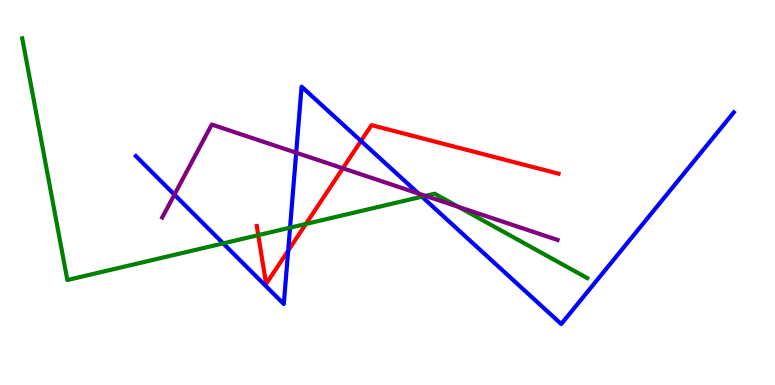[{'lines': ['blue', 'red'], 'intersections': [{'x': 3.72, 'y': 3.49}, {'x': 4.66, 'y': 6.34}]}, {'lines': ['green', 'red'], 'intersections': [{'x': 3.33, 'y': 3.89}, {'x': 3.95, 'y': 4.18}]}, {'lines': ['purple', 'red'], 'intersections': [{'x': 4.42, 'y': 5.63}]}, {'lines': ['blue', 'green'], 'intersections': [{'x': 2.88, 'y': 3.68}, {'x': 3.74, 'y': 4.09}, {'x': 5.44, 'y': 4.89}]}, {'lines': ['blue', 'purple'], 'intersections': [{'x': 2.25, 'y': 4.95}, {'x': 3.82, 'y': 6.03}, {'x': 5.4, 'y': 4.97}]}, {'lines': ['green', 'purple'], 'intersections': [{'x': 5.49, 'y': 4.91}, {'x': 5.92, 'y': 4.63}]}]